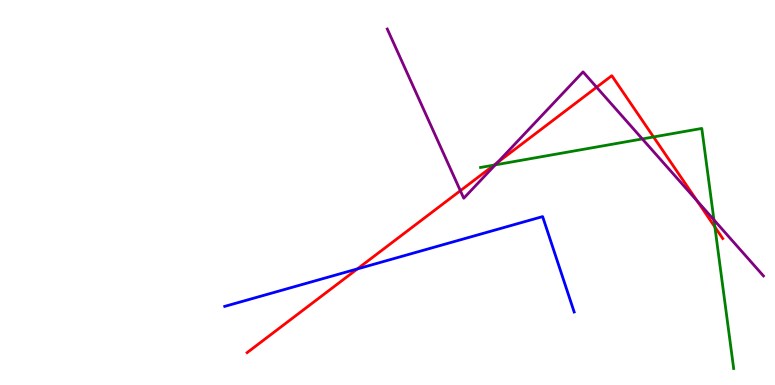[{'lines': ['blue', 'red'], 'intersections': [{'x': 4.61, 'y': 3.02}]}, {'lines': ['green', 'red'], 'intersections': [{'x': 6.38, 'y': 5.71}, {'x': 8.43, 'y': 6.44}, {'x': 9.22, 'y': 4.1}]}, {'lines': ['purple', 'red'], 'intersections': [{'x': 5.94, 'y': 5.05}, {'x': 6.42, 'y': 5.78}, {'x': 7.7, 'y': 7.73}, {'x': 8.99, 'y': 4.78}]}, {'lines': ['blue', 'green'], 'intersections': []}, {'lines': ['blue', 'purple'], 'intersections': []}, {'lines': ['green', 'purple'], 'intersections': [{'x': 6.39, 'y': 5.72}, {'x': 8.29, 'y': 6.39}, {'x': 9.21, 'y': 4.29}]}]